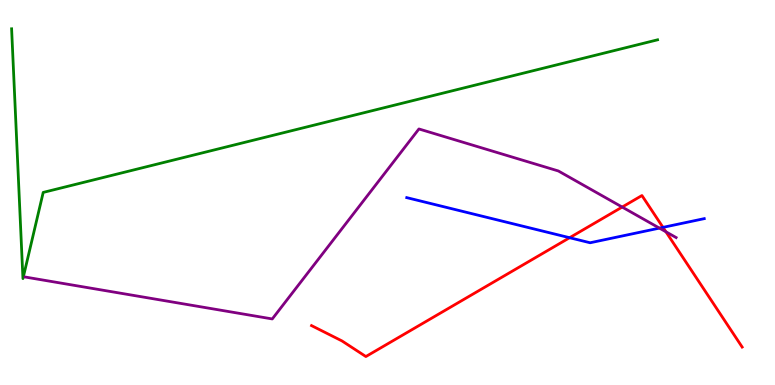[{'lines': ['blue', 'red'], 'intersections': [{'x': 7.35, 'y': 3.83}, {'x': 8.55, 'y': 4.09}]}, {'lines': ['green', 'red'], 'intersections': []}, {'lines': ['purple', 'red'], 'intersections': [{'x': 8.03, 'y': 4.62}, {'x': 8.59, 'y': 3.98}]}, {'lines': ['blue', 'green'], 'intersections': []}, {'lines': ['blue', 'purple'], 'intersections': [{'x': 8.51, 'y': 4.07}]}, {'lines': ['green', 'purple'], 'intersections': []}]